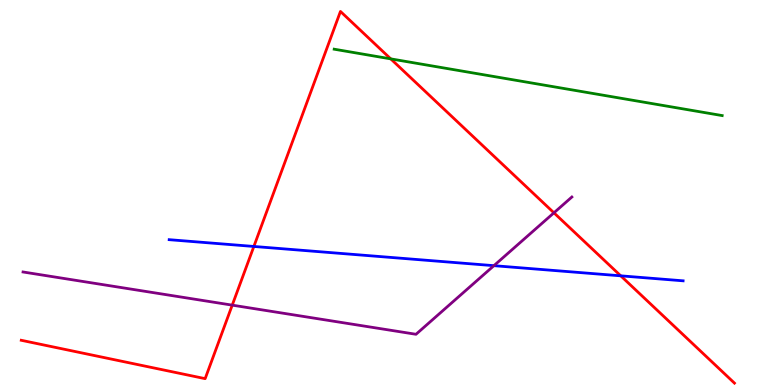[{'lines': ['blue', 'red'], 'intersections': [{'x': 3.28, 'y': 3.6}, {'x': 8.01, 'y': 2.84}]}, {'lines': ['green', 'red'], 'intersections': [{'x': 5.04, 'y': 8.47}]}, {'lines': ['purple', 'red'], 'intersections': [{'x': 3.0, 'y': 2.07}, {'x': 7.15, 'y': 4.47}]}, {'lines': ['blue', 'green'], 'intersections': []}, {'lines': ['blue', 'purple'], 'intersections': [{'x': 6.37, 'y': 3.1}]}, {'lines': ['green', 'purple'], 'intersections': []}]